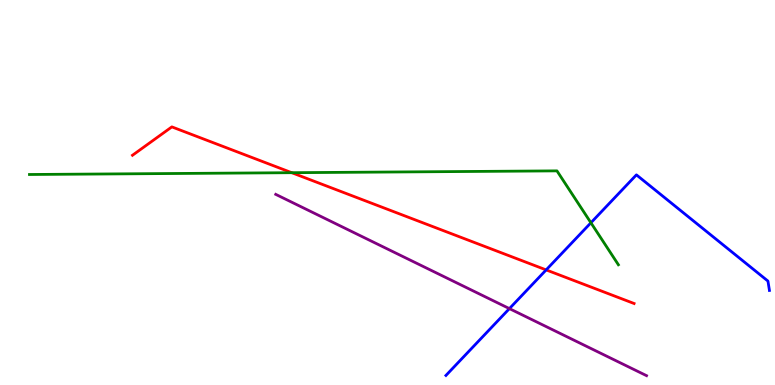[{'lines': ['blue', 'red'], 'intersections': [{'x': 7.05, 'y': 2.99}]}, {'lines': ['green', 'red'], 'intersections': [{'x': 3.76, 'y': 5.51}]}, {'lines': ['purple', 'red'], 'intersections': []}, {'lines': ['blue', 'green'], 'intersections': [{'x': 7.62, 'y': 4.21}]}, {'lines': ['blue', 'purple'], 'intersections': [{'x': 6.57, 'y': 1.98}]}, {'lines': ['green', 'purple'], 'intersections': []}]